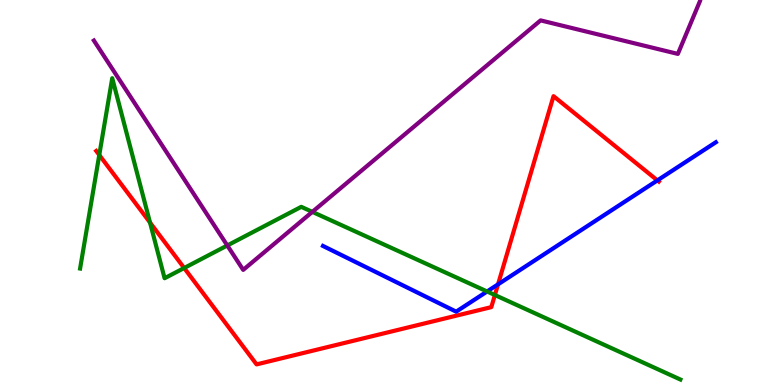[{'lines': ['blue', 'red'], 'intersections': [{'x': 6.43, 'y': 2.61}, {'x': 8.48, 'y': 5.31}]}, {'lines': ['green', 'red'], 'intersections': [{'x': 1.28, 'y': 5.97}, {'x': 1.94, 'y': 4.22}, {'x': 2.38, 'y': 3.04}, {'x': 6.39, 'y': 2.34}]}, {'lines': ['purple', 'red'], 'intersections': []}, {'lines': ['blue', 'green'], 'intersections': [{'x': 6.29, 'y': 2.43}]}, {'lines': ['blue', 'purple'], 'intersections': []}, {'lines': ['green', 'purple'], 'intersections': [{'x': 2.93, 'y': 3.62}, {'x': 4.03, 'y': 4.5}]}]